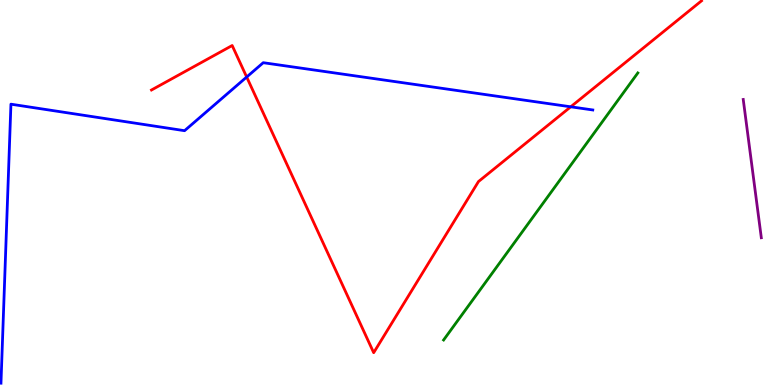[{'lines': ['blue', 'red'], 'intersections': [{'x': 3.18, 'y': 8.0}, {'x': 7.36, 'y': 7.23}]}, {'lines': ['green', 'red'], 'intersections': []}, {'lines': ['purple', 'red'], 'intersections': []}, {'lines': ['blue', 'green'], 'intersections': []}, {'lines': ['blue', 'purple'], 'intersections': []}, {'lines': ['green', 'purple'], 'intersections': []}]